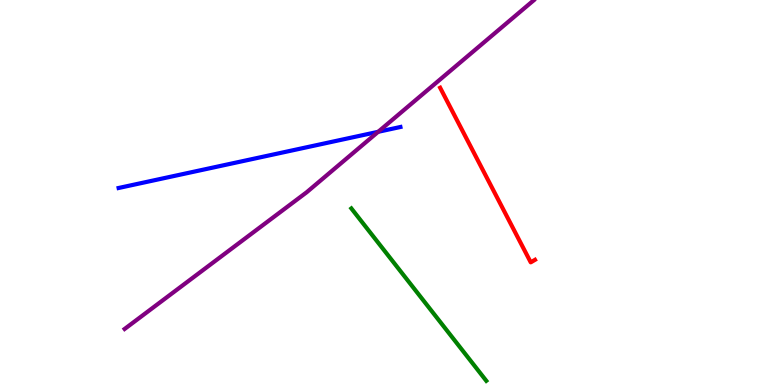[{'lines': ['blue', 'red'], 'intersections': []}, {'lines': ['green', 'red'], 'intersections': []}, {'lines': ['purple', 'red'], 'intersections': []}, {'lines': ['blue', 'green'], 'intersections': []}, {'lines': ['blue', 'purple'], 'intersections': [{'x': 4.88, 'y': 6.58}]}, {'lines': ['green', 'purple'], 'intersections': []}]